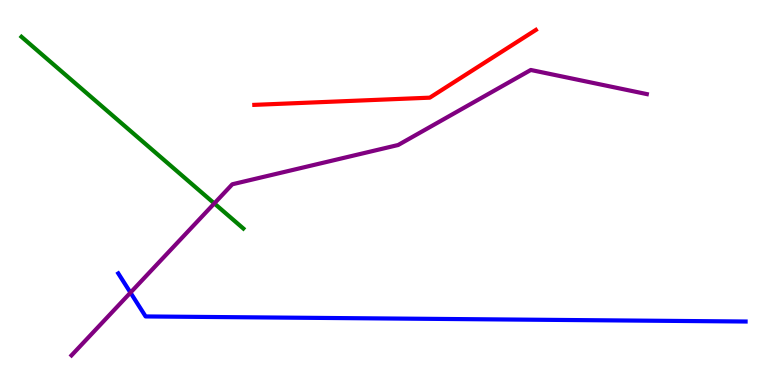[{'lines': ['blue', 'red'], 'intersections': []}, {'lines': ['green', 'red'], 'intersections': []}, {'lines': ['purple', 'red'], 'intersections': []}, {'lines': ['blue', 'green'], 'intersections': []}, {'lines': ['blue', 'purple'], 'intersections': [{'x': 1.68, 'y': 2.4}]}, {'lines': ['green', 'purple'], 'intersections': [{'x': 2.77, 'y': 4.72}]}]